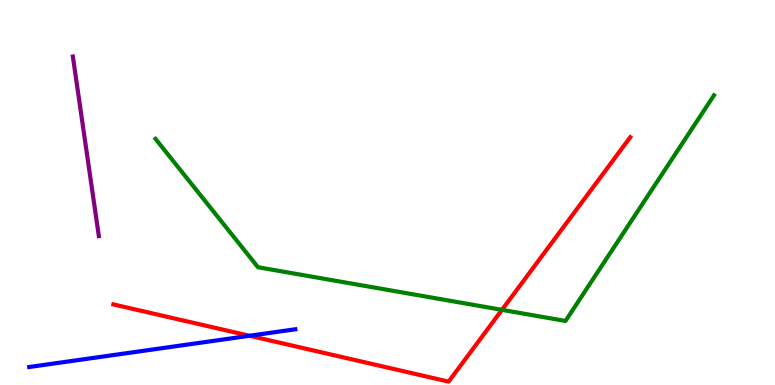[{'lines': ['blue', 'red'], 'intersections': [{'x': 3.22, 'y': 1.28}]}, {'lines': ['green', 'red'], 'intersections': [{'x': 6.48, 'y': 1.95}]}, {'lines': ['purple', 'red'], 'intersections': []}, {'lines': ['blue', 'green'], 'intersections': []}, {'lines': ['blue', 'purple'], 'intersections': []}, {'lines': ['green', 'purple'], 'intersections': []}]